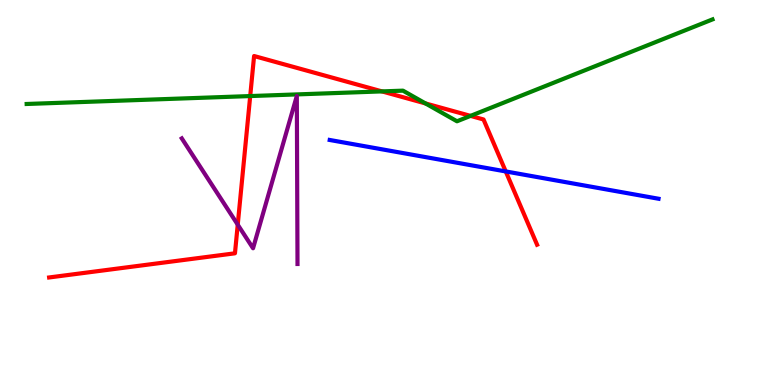[{'lines': ['blue', 'red'], 'intersections': [{'x': 6.53, 'y': 5.55}]}, {'lines': ['green', 'red'], 'intersections': [{'x': 3.23, 'y': 7.5}, {'x': 4.93, 'y': 7.63}, {'x': 5.49, 'y': 7.31}, {'x': 6.07, 'y': 6.99}]}, {'lines': ['purple', 'red'], 'intersections': [{'x': 3.07, 'y': 4.16}]}, {'lines': ['blue', 'green'], 'intersections': []}, {'lines': ['blue', 'purple'], 'intersections': []}, {'lines': ['green', 'purple'], 'intersections': []}]